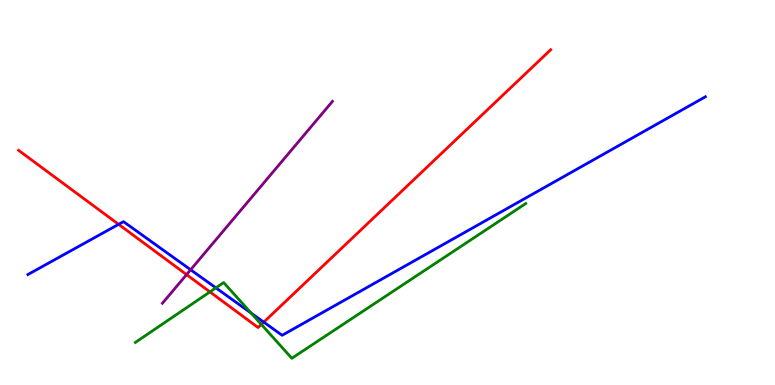[{'lines': ['blue', 'red'], 'intersections': [{'x': 1.53, 'y': 4.17}, {'x': 3.4, 'y': 1.63}]}, {'lines': ['green', 'red'], 'intersections': [{'x': 2.71, 'y': 2.42}, {'x': 3.37, 'y': 1.57}]}, {'lines': ['purple', 'red'], 'intersections': [{'x': 2.41, 'y': 2.87}]}, {'lines': ['blue', 'green'], 'intersections': [{'x': 2.79, 'y': 2.52}, {'x': 3.24, 'y': 1.87}]}, {'lines': ['blue', 'purple'], 'intersections': [{'x': 2.46, 'y': 2.99}]}, {'lines': ['green', 'purple'], 'intersections': []}]